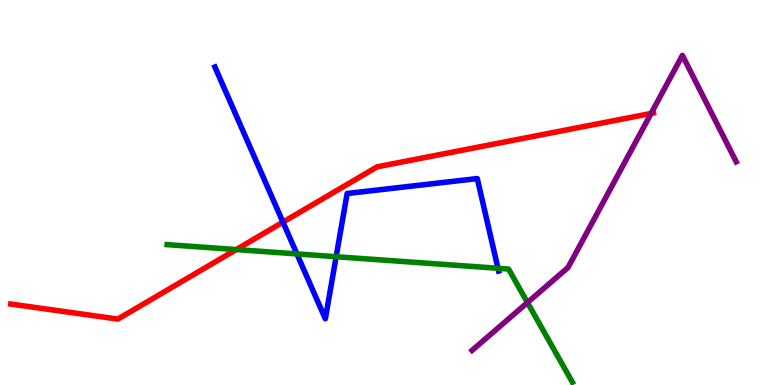[{'lines': ['blue', 'red'], 'intersections': [{'x': 3.65, 'y': 4.23}]}, {'lines': ['green', 'red'], 'intersections': [{'x': 3.05, 'y': 3.52}]}, {'lines': ['purple', 'red'], 'intersections': [{'x': 8.4, 'y': 7.05}]}, {'lines': ['blue', 'green'], 'intersections': [{'x': 3.83, 'y': 3.4}, {'x': 4.34, 'y': 3.33}, {'x': 6.43, 'y': 3.03}]}, {'lines': ['blue', 'purple'], 'intersections': []}, {'lines': ['green', 'purple'], 'intersections': [{'x': 6.81, 'y': 2.14}]}]